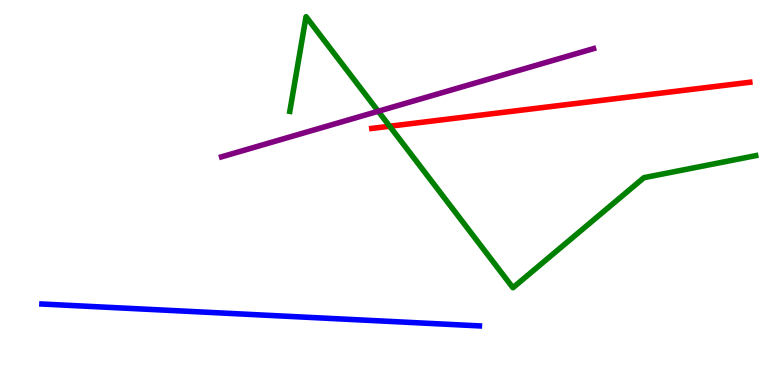[{'lines': ['blue', 'red'], 'intersections': []}, {'lines': ['green', 'red'], 'intersections': [{'x': 5.03, 'y': 6.72}]}, {'lines': ['purple', 'red'], 'intersections': []}, {'lines': ['blue', 'green'], 'intersections': []}, {'lines': ['blue', 'purple'], 'intersections': []}, {'lines': ['green', 'purple'], 'intersections': [{'x': 4.88, 'y': 7.11}]}]